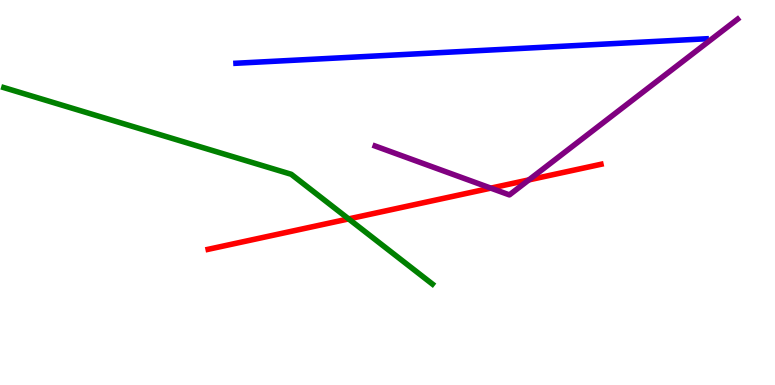[{'lines': ['blue', 'red'], 'intersections': []}, {'lines': ['green', 'red'], 'intersections': [{'x': 4.5, 'y': 4.31}]}, {'lines': ['purple', 'red'], 'intersections': [{'x': 6.33, 'y': 5.11}, {'x': 6.82, 'y': 5.33}]}, {'lines': ['blue', 'green'], 'intersections': []}, {'lines': ['blue', 'purple'], 'intersections': []}, {'lines': ['green', 'purple'], 'intersections': []}]